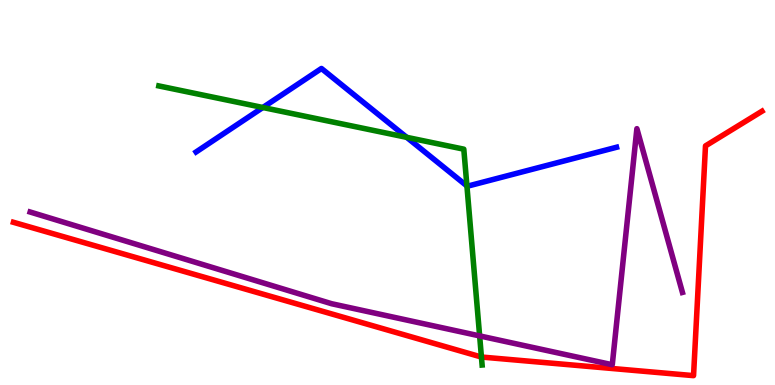[{'lines': ['blue', 'red'], 'intersections': []}, {'lines': ['green', 'red'], 'intersections': [{'x': 6.21, 'y': 0.727}]}, {'lines': ['purple', 'red'], 'intersections': []}, {'lines': ['blue', 'green'], 'intersections': [{'x': 3.39, 'y': 7.21}, {'x': 5.25, 'y': 6.43}, {'x': 6.02, 'y': 5.17}]}, {'lines': ['blue', 'purple'], 'intersections': []}, {'lines': ['green', 'purple'], 'intersections': [{'x': 6.19, 'y': 1.28}]}]